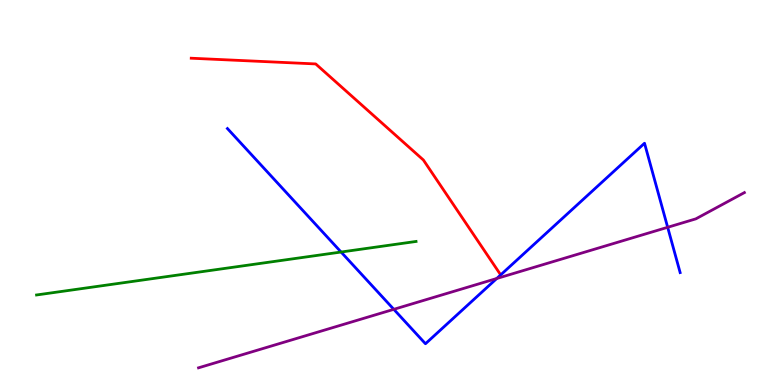[{'lines': ['blue', 'red'], 'intersections': []}, {'lines': ['green', 'red'], 'intersections': []}, {'lines': ['purple', 'red'], 'intersections': []}, {'lines': ['blue', 'green'], 'intersections': [{'x': 4.4, 'y': 3.45}]}, {'lines': ['blue', 'purple'], 'intersections': [{'x': 5.08, 'y': 1.97}, {'x': 6.41, 'y': 2.77}, {'x': 8.62, 'y': 4.1}]}, {'lines': ['green', 'purple'], 'intersections': []}]